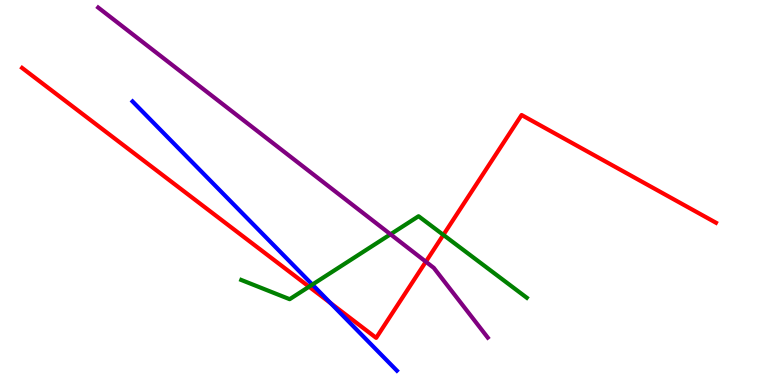[{'lines': ['blue', 'red'], 'intersections': [{'x': 4.26, 'y': 2.13}]}, {'lines': ['green', 'red'], 'intersections': [{'x': 3.99, 'y': 2.55}, {'x': 5.72, 'y': 3.9}]}, {'lines': ['purple', 'red'], 'intersections': [{'x': 5.49, 'y': 3.2}]}, {'lines': ['blue', 'green'], 'intersections': [{'x': 4.03, 'y': 2.61}]}, {'lines': ['blue', 'purple'], 'intersections': []}, {'lines': ['green', 'purple'], 'intersections': [{'x': 5.04, 'y': 3.91}]}]